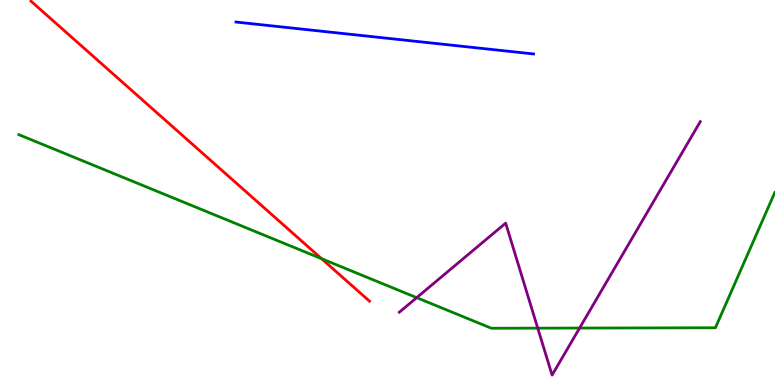[{'lines': ['blue', 'red'], 'intersections': []}, {'lines': ['green', 'red'], 'intersections': [{'x': 4.15, 'y': 3.28}]}, {'lines': ['purple', 'red'], 'intersections': []}, {'lines': ['blue', 'green'], 'intersections': []}, {'lines': ['blue', 'purple'], 'intersections': []}, {'lines': ['green', 'purple'], 'intersections': [{'x': 5.38, 'y': 2.27}, {'x': 6.94, 'y': 1.48}, {'x': 7.48, 'y': 1.48}]}]